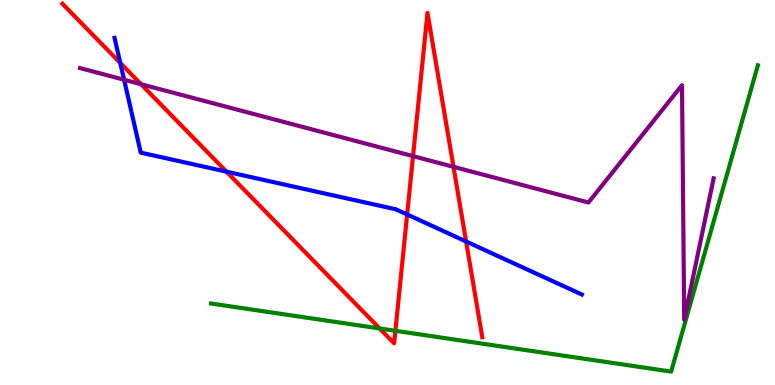[{'lines': ['blue', 'red'], 'intersections': [{'x': 1.55, 'y': 8.37}, {'x': 2.92, 'y': 5.54}, {'x': 5.25, 'y': 4.43}, {'x': 6.01, 'y': 3.73}]}, {'lines': ['green', 'red'], 'intersections': [{'x': 4.9, 'y': 1.47}, {'x': 5.1, 'y': 1.41}]}, {'lines': ['purple', 'red'], 'intersections': [{'x': 1.82, 'y': 7.81}, {'x': 5.33, 'y': 5.94}, {'x': 5.85, 'y': 5.67}]}, {'lines': ['blue', 'green'], 'intersections': []}, {'lines': ['blue', 'purple'], 'intersections': [{'x': 1.6, 'y': 7.93}]}, {'lines': ['green', 'purple'], 'intersections': []}]